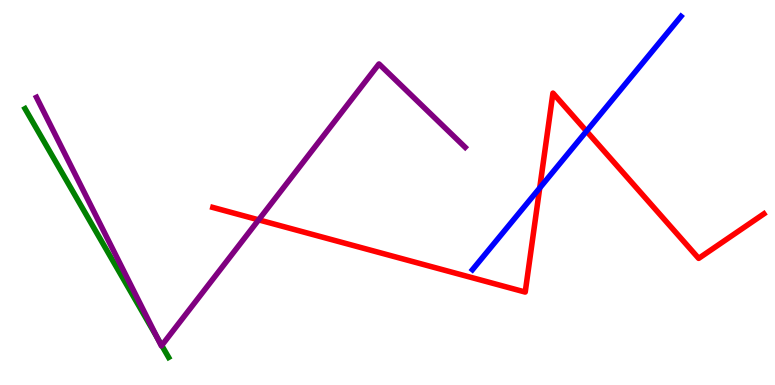[{'lines': ['blue', 'red'], 'intersections': [{'x': 6.96, 'y': 5.12}, {'x': 7.57, 'y': 6.59}]}, {'lines': ['green', 'red'], 'intersections': []}, {'lines': ['purple', 'red'], 'intersections': [{'x': 3.34, 'y': 4.29}]}, {'lines': ['blue', 'green'], 'intersections': []}, {'lines': ['blue', 'purple'], 'intersections': []}, {'lines': ['green', 'purple'], 'intersections': [{'x': 2.03, 'y': 1.24}, {'x': 2.09, 'y': 1.03}]}]